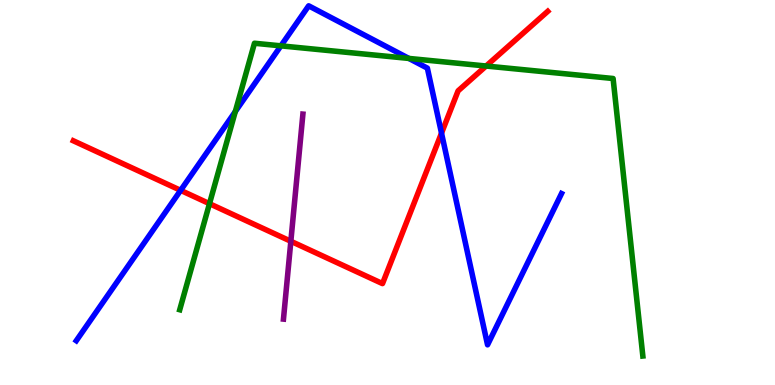[{'lines': ['blue', 'red'], 'intersections': [{'x': 2.33, 'y': 5.06}, {'x': 5.7, 'y': 6.54}]}, {'lines': ['green', 'red'], 'intersections': [{'x': 2.7, 'y': 4.71}, {'x': 6.27, 'y': 8.29}]}, {'lines': ['purple', 'red'], 'intersections': [{'x': 3.75, 'y': 3.73}]}, {'lines': ['blue', 'green'], 'intersections': [{'x': 3.04, 'y': 7.1}, {'x': 3.62, 'y': 8.81}, {'x': 5.28, 'y': 8.48}]}, {'lines': ['blue', 'purple'], 'intersections': []}, {'lines': ['green', 'purple'], 'intersections': []}]